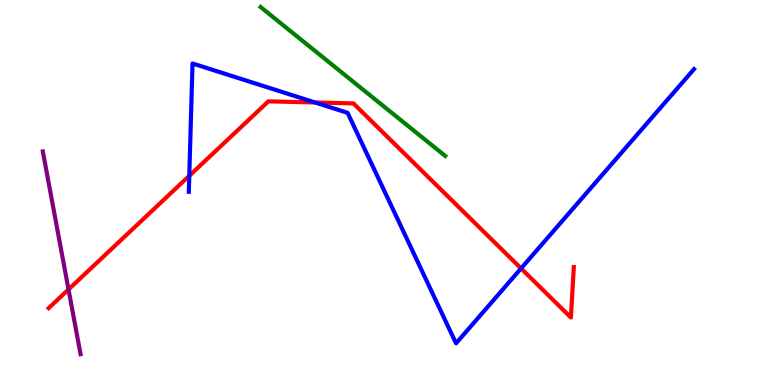[{'lines': ['blue', 'red'], 'intersections': [{'x': 2.44, 'y': 5.43}, {'x': 4.07, 'y': 7.34}, {'x': 6.72, 'y': 3.03}]}, {'lines': ['green', 'red'], 'intersections': []}, {'lines': ['purple', 'red'], 'intersections': [{'x': 0.884, 'y': 2.48}]}, {'lines': ['blue', 'green'], 'intersections': []}, {'lines': ['blue', 'purple'], 'intersections': []}, {'lines': ['green', 'purple'], 'intersections': []}]